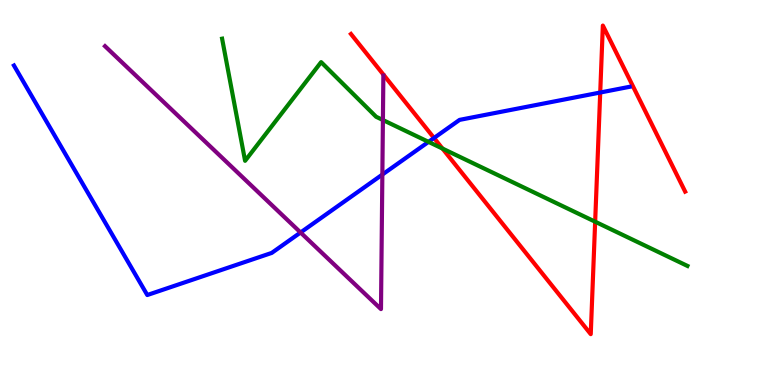[{'lines': ['blue', 'red'], 'intersections': [{'x': 5.6, 'y': 6.42}, {'x': 7.74, 'y': 7.6}]}, {'lines': ['green', 'red'], 'intersections': [{'x': 5.71, 'y': 6.14}, {'x': 7.68, 'y': 4.24}]}, {'lines': ['purple', 'red'], 'intersections': []}, {'lines': ['blue', 'green'], 'intersections': [{'x': 5.53, 'y': 6.31}]}, {'lines': ['blue', 'purple'], 'intersections': [{'x': 3.88, 'y': 3.96}, {'x': 4.93, 'y': 5.47}]}, {'lines': ['green', 'purple'], 'intersections': [{'x': 4.94, 'y': 6.88}]}]